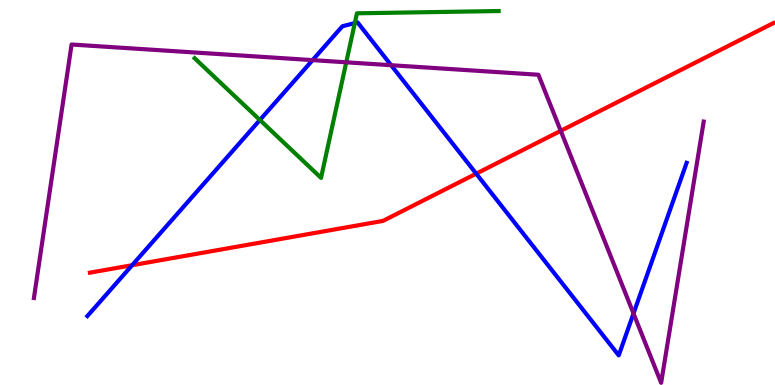[{'lines': ['blue', 'red'], 'intersections': [{'x': 1.7, 'y': 3.11}, {'x': 6.14, 'y': 5.49}]}, {'lines': ['green', 'red'], 'intersections': []}, {'lines': ['purple', 'red'], 'intersections': [{'x': 7.24, 'y': 6.6}]}, {'lines': ['blue', 'green'], 'intersections': [{'x': 3.35, 'y': 6.88}, {'x': 4.58, 'y': 9.4}]}, {'lines': ['blue', 'purple'], 'intersections': [{'x': 4.03, 'y': 8.44}, {'x': 5.05, 'y': 8.31}, {'x': 8.17, 'y': 1.86}]}, {'lines': ['green', 'purple'], 'intersections': [{'x': 4.47, 'y': 8.38}]}]